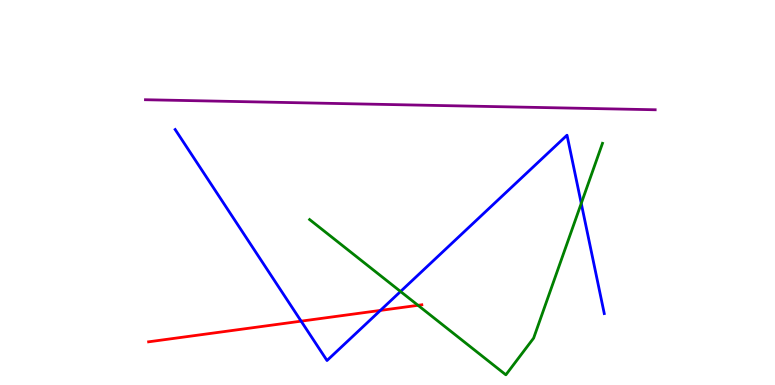[{'lines': ['blue', 'red'], 'intersections': [{'x': 3.89, 'y': 1.66}, {'x': 4.91, 'y': 1.94}]}, {'lines': ['green', 'red'], 'intersections': [{'x': 5.39, 'y': 2.07}]}, {'lines': ['purple', 'red'], 'intersections': []}, {'lines': ['blue', 'green'], 'intersections': [{'x': 5.17, 'y': 2.43}, {'x': 7.5, 'y': 4.72}]}, {'lines': ['blue', 'purple'], 'intersections': []}, {'lines': ['green', 'purple'], 'intersections': []}]